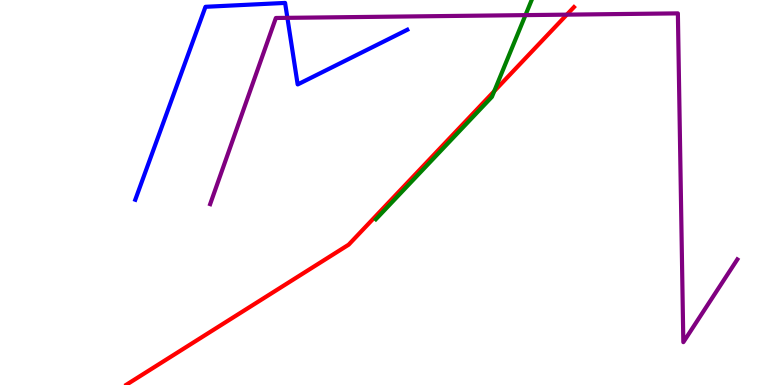[{'lines': ['blue', 'red'], 'intersections': []}, {'lines': ['green', 'red'], 'intersections': [{'x': 6.38, 'y': 7.63}]}, {'lines': ['purple', 'red'], 'intersections': [{'x': 7.31, 'y': 9.62}]}, {'lines': ['blue', 'green'], 'intersections': []}, {'lines': ['blue', 'purple'], 'intersections': [{'x': 3.71, 'y': 9.54}]}, {'lines': ['green', 'purple'], 'intersections': [{'x': 6.78, 'y': 9.61}]}]